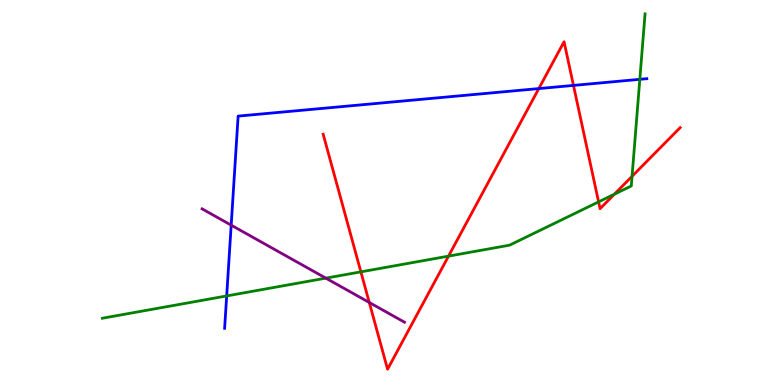[{'lines': ['blue', 'red'], 'intersections': [{'x': 6.95, 'y': 7.7}, {'x': 7.4, 'y': 7.78}]}, {'lines': ['green', 'red'], 'intersections': [{'x': 4.66, 'y': 2.94}, {'x': 5.79, 'y': 3.35}, {'x': 7.72, 'y': 4.76}, {'x': 7.93, 'y': 4.96}, {'x': 8.16, 'y': 5.42}]}, {'lines': ['purple', 'red'], 'intersections': [{'x': 4.76, 'y': 2.14}]}, {'lines': ['blue', 'green'], 'intersections': [{'x': 2.92, 'y': 2.31}, {'x': 8.26, 'y': 7.94}]}, {'lines': ['blue', 'purple'], 'intersections': [{'x': 2.98, 'y': 4.15}]}, {'lines': ['green', 'purple'], 'intersections': [{'x': 4.2, 'y': 2.78}]}]